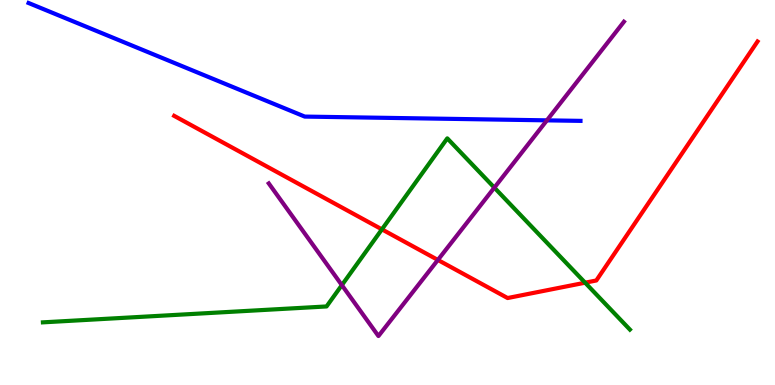[{'lines': ['blue', 'red'], 'intersections': []}, {'lines': ['green', 'red'], 'intersections': [{'x': 4.93, 'y': 4.04}, {'x': 7.55, 'y': 2.66}]}, {'lines': ['purple', 'red'], 'intersections': [{'x': 5.65, 'y': 3.25}]}, {'lines': ['blue', 'green'], 'intersections': []}, {'lines': ['blue', 'purple'], 'intersections': [{'x': 7.06, 'y': 6.87}]}, {'lines': ['green', 'purple'], 'intersections': [{'x': 4.41, 'y': 2.59}, {'x': 6.38, 'y': 5.13}]}]